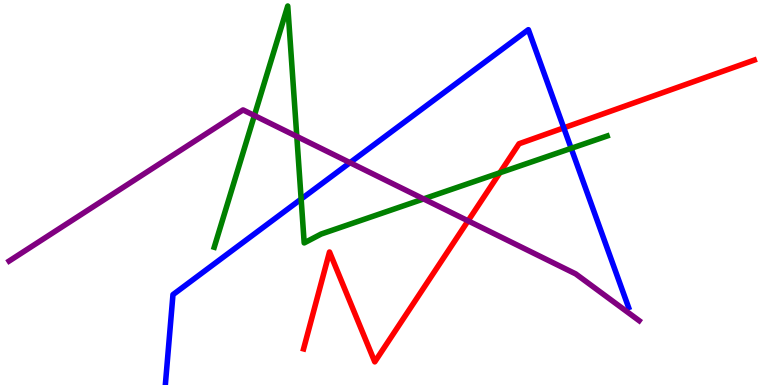[{'lines': ['blue', 'red'], 'intersections': [{'x': 7.27, 'y': 6.68}]}, {'lines': ['green', 'red'], 'intersections': [{'x': 6.45, 'y': 5.51}]}, {'lines': ['purple', 'red'], 'intersections': [{'x': 6.04, 'y': 4.26}]}, {'lines': ['blue', 'green'], 'intersections': [{'x': 3.89, 'y': 4.83}, {'x': 7.37, 'y': 6.15}]}, {'lines': ['blue', 'purple'], 'intersections': [{'x': 4.52, 'y': 5.78}]}, {'lines': ['green', 'purple'], 'intersections': [{'x': 3.28, 'y': 7.0}, {'x': 3.83, 'y': 6.46}, {'x': 5.47, 'y': 4.83}]}]